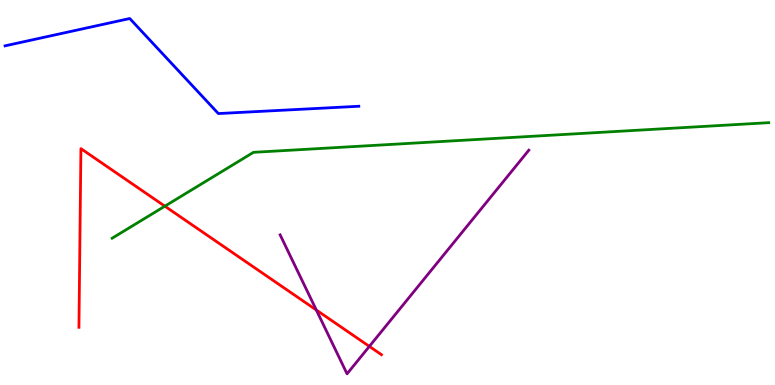[{'lines': ['blue', 'red'], 'intersections': []}, {'lines': ['green', 'red'], 'intersections': [{'x': 2.13, 'y': 4.64}]}, {'lines': ['purple', 'red'], 'intersections': [{'x': 4.08, 'y': 1.95}, {'x': 4.77, 'y': 1.0}]}, {'lines': ['blue', 'green'], 'intersections': []}, {'lines': ['blue', 'purple'], 'intersections': []}, {'lines': ['green', 'purple'], 'intersections': []}]